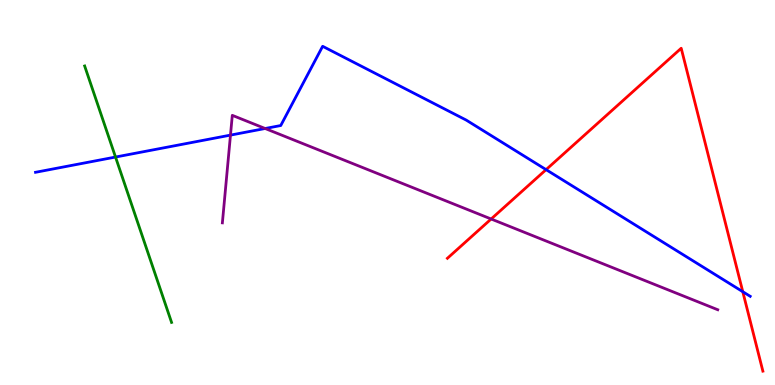[{'lines': ['blue', 'red'], 'intersections': [{'x': 7.05, 'y': 5.59}, {'x': 9.58, 'y': 2.42}]}, {'lines': ['green', 'red'], 'intersections': []}, {'lines': ['purple', 'red'], 'intersections': [{'x': 6.34, 'y': 4.31}]}, {'lines': ['blue', 'green'], 'intersections': [{'x': 1.49, 'y': 5.92}]}, {'lines': ['blue', 'purple'], 'intersections': [{'x': 2.97, 'y': 6.49}, {'x': 3.42, 'y': 6.66}]}, {'lines': ['green', 'purple'], 'intersections': []}]